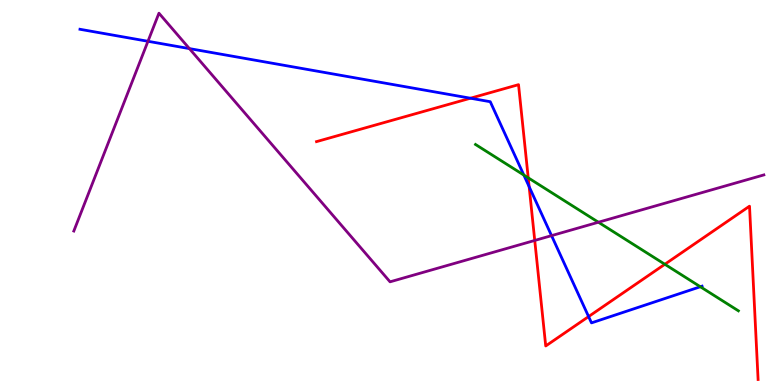[{'lines': ['blue', 'red'], 'intersections': [{'x': 6.07, 'y': 7.45}, {'x': 6.83, 'y': 5.15}, {'x': 7.59, 'y': 1.78}]}, {'lines': ['green', 'red'], 'intersections': [{'x': 6.82, 'y': 5.38}, {'x': 8.58, 'y': 3.14}]}, {'lines': ['purple', 'red'], 'intersections': [{'x': 6.9, 'y': 3.75}]}, {'lines': ['blue', 'green'], 'intersections': [{'x': 6.76, 'y': 5.45}, {'x': 9.04, 'y': 2.55}]}, {'lines': ['blue', 'purple'], 'intersections': [{'x': 1.91, 'y': 8.93}, {'x': 2.44, 'y': 8.74}, {'x': 7.12, 'y': 3.88}]}, {'lines': ['green', 'purple'], 'intersections': [{'x': 7.72, 'y': 4.23}]}]